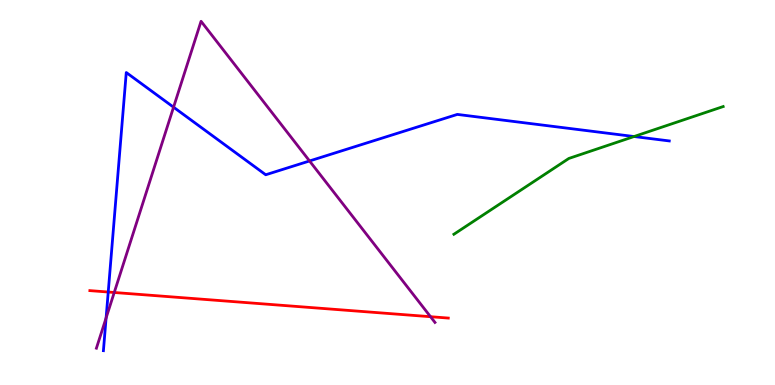[{'lines': ['blue', 'red'], 'intersections': [{'x': 1.4, 'y': 2.41}]}, {'lines': ['green', 'red'], 'intersections': []}, {'lines': ['purple', 'red'], 'intersections': [{'x': 1.47, 'y': 2.4}, {'x': 5.56, 'y': 1.77}]}, {'lines': ['blue', 'green'], 'intersections': [{'x': 8.18, 'y': 6.45}]}, {'lines': ['blue', 'purple'], 'intersections': [{'x': 1.37, 'y': 1.74}, {'x': 2.24, 'y': 7.22}, {'x': 3.99, 'y': 5.82}]}, {'lines': ['green', 'purple'], 'intersections': []}]